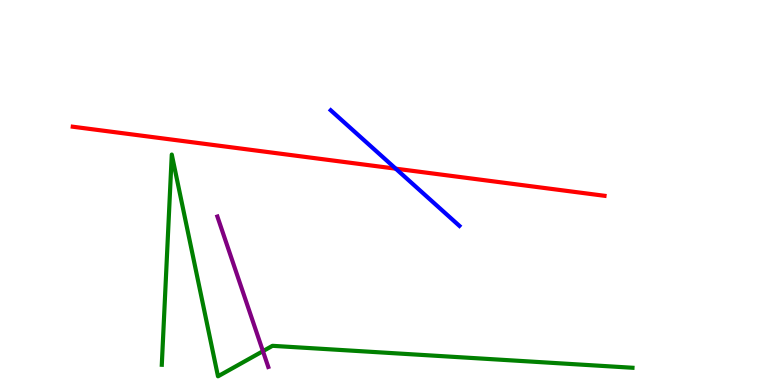[{'lines': ['blue', 'red'], 'intersections': [{'x': 5.11, 'y': 5.62}]}, {'lines': ['green', 'red'], 'intersections': []}, {'lines': ['purple', 'red'], 'intersections': []}, {'lines': ['blue', 'green'], 'intersections': []}, {'lines': ['blue', 'purple'], 'intersections': []}, {'lines': ['green', 'purple'], 'intersections': [{'x': 3.39, 'y': 0.879}]}]